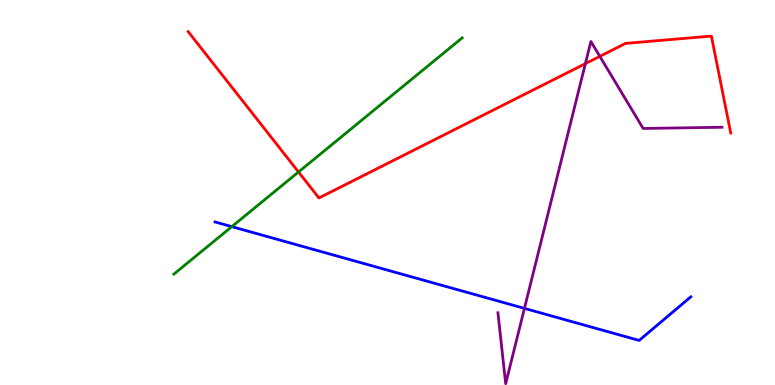[{'lines': ['blue', 'red'], 'intersections': []}, {'lines': ['green', 'red'], 'intersections': [{'x': 3.85, 'y': 5.53}]}, {'lines': ['purple', 'red'], 'intersections': [{'x': 7.55, 'y': 8.35}, {'x': 7.74, 'y': 8.54}]}, {'lines': ['blue', 'green'], 'intersections': [{'x': 2.99, 'y': 4.11}]}, {'lines': ['blue', 'purple'], 'intersections': [{'x': 6.77, 'y': 1.99}]}, {'lines': ['green', 'purple'], 'intersections': []}]